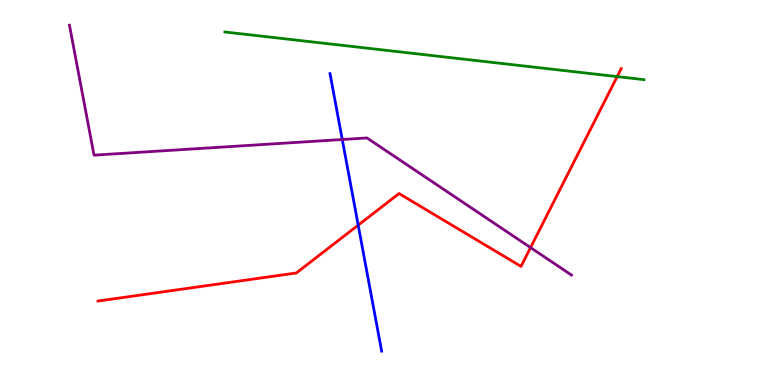[{'lines': ['blue', 'red'], 'intersections': [{'x': 4.62, 'y': 4.15}]}, {'lines': ['green', 'red'], 'intersections': [{'x': 7.96, 'y': 8.01}]}, {'lines': ['purple', 'red'], 'intersections': [{'x': 6.85, 'y': 3.57}]}, {'lines': ['blue', 'green'], 'intersections': []}, {'lines': ['blue', 'purple'], 'intersections': [{'x': 4.42, 'y': 6.38}]}, {'lines': ['green', 'purple'], 'intersections': []}]